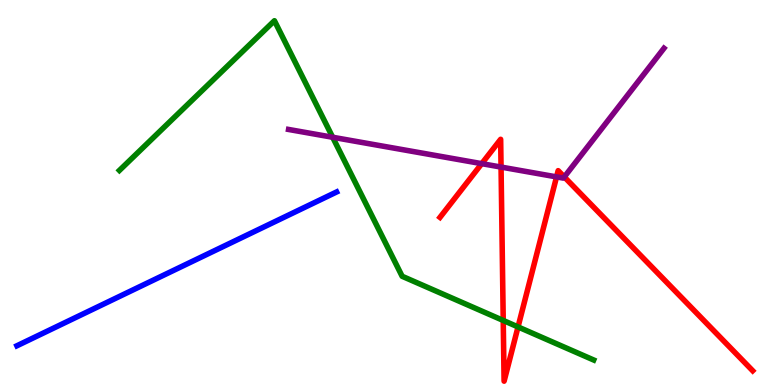[{'lines': ['blue', 'red'], 'intersections': []}, {'lines': ['green', 'red'], 'intersections': [{'x': 6.49, 'y': 1.68}, {'x': 6.68, 'y': 1.51}]}, {'lines': ['purple', 'red'], 'intersections': [{'x': 6.22, 'y': 5.75}, {'x': 6.47, 'y': 5.66}, {'x': 7.18, 'y': 5.41}, {'x': 7.28, 'y': 5.4}]}, {'lines': ['blue', 'green'], 'intersections': []}, {'lines': ['blue', 'purple'], 'intersections': []}, {'lines': ['green', 'purple'], 'intersections': [{'x': 4.29, 'y': 6.43}]}]